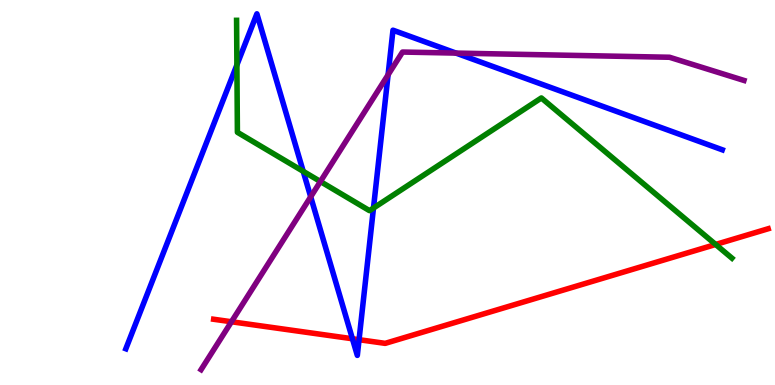[{'lines': ['blue', 'red'], 'intersections': [{'x': 4.55, 'y': 1.2}, {'x': 4.63, 'y': 1.18}]}, {'lines': ['green', 'red'], 'intersections': [{'x': 9.23, 'y': 3.65}]}, {'lines': ['purple', 'red'], 'intersections': [{'x': 2.99, 'y': 1.64}]}, {'lines': ['blue', 'green'], 'intersections': [{'x': 3.06, 'y': 8.31}, {'x': 3.91, 'y': 5.55}, {'x': 4.82, 'y': 4.6}]}, {'lines': ['blue', 'purple'], 'intersections': [{'x': 4.01, 'y': 4.89}, {'x': 5.01, 'y': 8.06}, {'x': 5.88, 'y': 8.62}]}, {'lines': ['green', 'purple'], 'intersections': [{'x': 4.13, 'y': 5.29}]}]